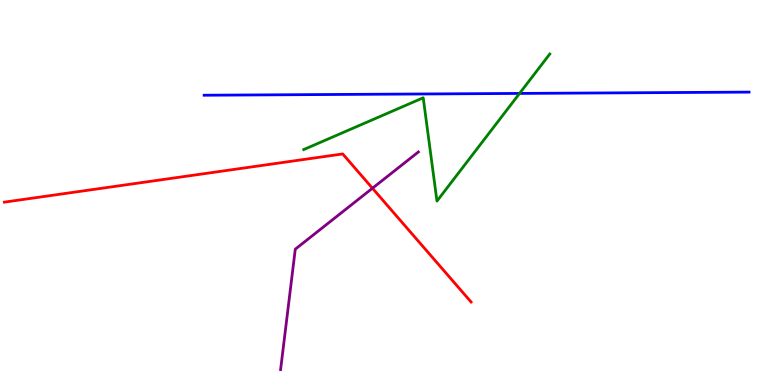[{'lines': ['blue', 'red'], 'intersections': []}, {'lines': ['green', 'red'], 'intersections': []}, {'lines': ['purple', 'red'], 'intersections': [{'x': 4.81, 'y': 5.11}]}, {'lines': ['blue', 'green'], 'intersections': [{'x': 6.7, 'y': 7.57}]}, {'lines': ['blue', 'purple'], 'intersections': []}, {'lines': ['green', 'purple'], 'intersections': []}]